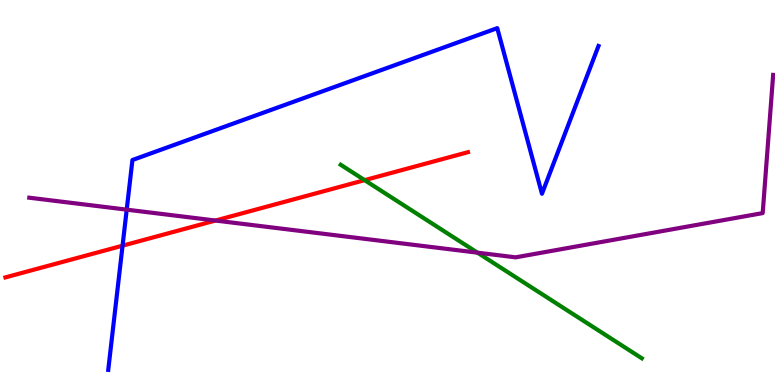[{'lines': ['blue', 'red'], 'intersections': [{'x': 1.58, 'y': 3.62}]}, {'lines': ['green', 'red'], 'intersections': [{'x': 4.7, 'y': 5.32}]}, {'lines': ['purple', 'red'], 'intersections': [{'x': 2.78, 'y': 4.27}]}, {'lines': ['blue', 'green'], 'intersections': []}, {'lines': ['blue', 'purple'], 'intersections': [{'x': 1.63, 'y': 4.55}]}, {'lines': ['green', 'purple'], 'intersections': [{'x': 6.16, 'y': 3.44}]}]